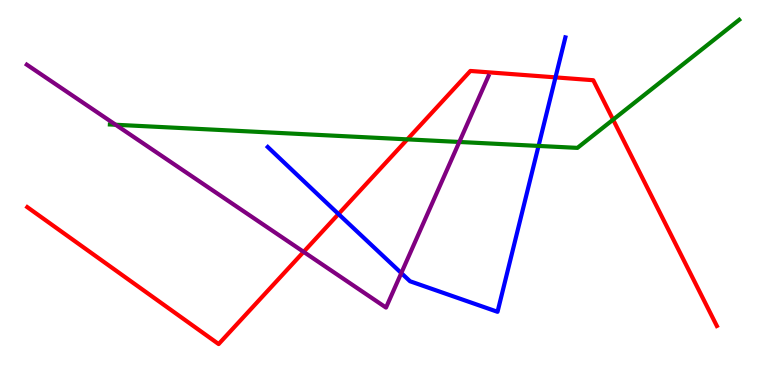[{'lines': ['blue', 'red'], 'intersections': [{'x': 4.37, 'y': 4.44}, {'x': 7.17, 'y': 7.99}]}, {'lines': ['green', 'red'], 'intersections': [{'x': 5.26, 'y': 6.38}, {'x': 7.91, 'y': 6.89}]}, {'lines': ['purple', 'red'], 'intersections': [{'x': 3.92, 'y': 3.46}]}, {'lines': ['blue', 'green'], 'intersections': [{'x': 6.95, 'y': 6.21}]}, {'lines': ['blue', 'purple'], 'intersections': [{'x': 5.18, 'y': 2.91}]}, {'lines': ['green', 'purple'], 'intersections': [{'x': 1.49, 'y': 6.76}, {'x': 5.93, 'y': 6.31}]}]